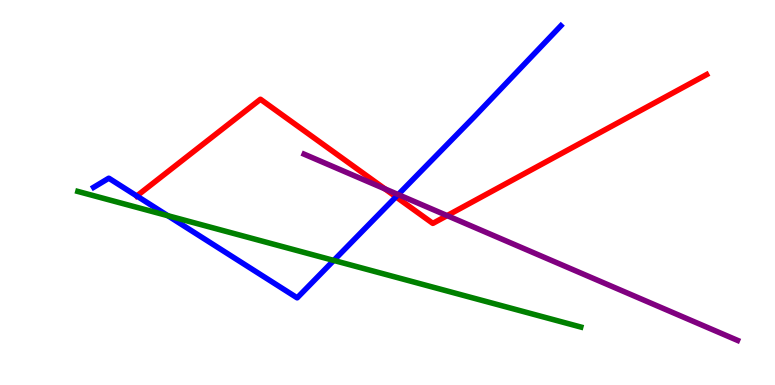[{'lines': ['blue', 'red'], 'intersections': [{'x': 1.76, 'y': 4.91}, {'x': 5.11, 'y': 4.89}]}, {'lines': ['green', 'red'], 'intersections': []}, {'lines': ['purple', 'red'], 'intersections': [{'x': 4.97, 'y': 5.09}, {'x': 5.77, 'y': 4.4}]}, {'lines': ['blue', 'green'], 'intersections': [{'x': 2.17, 'y': 4.4}, {'x': 4.31, 'y': 3.24}]}, {'lines': ['blue', 'purple'], 'intersections': [{'x': 5.14, 'y': 4.95}]}, {'lines': ['green', 'purple'], 'intersections': []}]